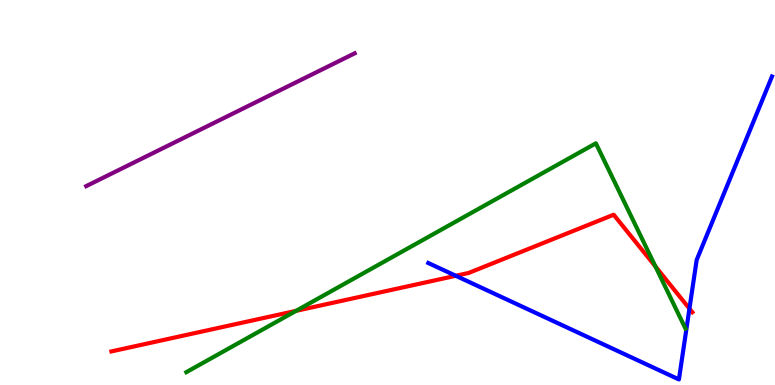[{'lines': ['blue', 'red'], 'intersections': [{'x': 5.88, 'y': 2.84}, {'x': 8.9, 'y': 1.98}]}, {'lines': ['green', 'red'], 'intersections': [{'x': 3.82, 'y': 1.93}, {'x': 8.46, 'y': 3.08}]}, {'lines': ['purple', 'red'], 'intersections': []}, {'lines': ['blue', 'green'], 'intersections': []}, {'lines': ['blue', 'purple'], 'intersections': []}, {'lines': ['green', 'purple'], 'intersections': []}]